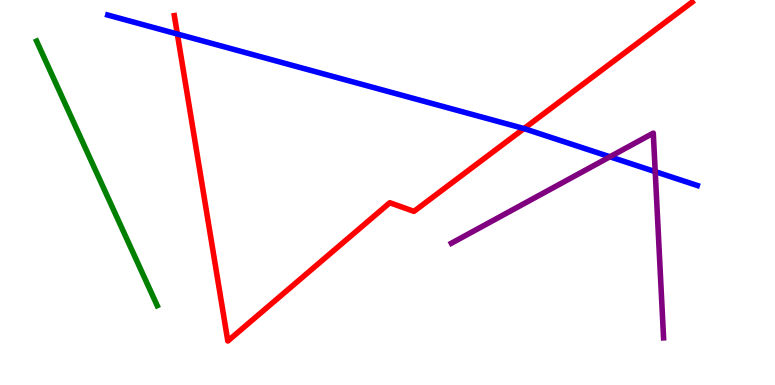[{'lines': ['blue', 'red'], 'intersections': [{'x': 2.29, 'y': 9.12}, {'x': 6.76, 'y': 6.66}]}, {'lines': ['green', 'red'], 'intersections': []}, {'lines': ['purple', 'red'], 'intersections': []}, {'lines': ['blue', 'green'], 'intersections': []}, {'lines': ['blue', 'purple'], 'intersections': [{'x': 7.87, 'y': 5.93}, {'x': 8.45, 'y': 5.54}]}, {'lines': ['green', 'purple'], 'intersections': []}]